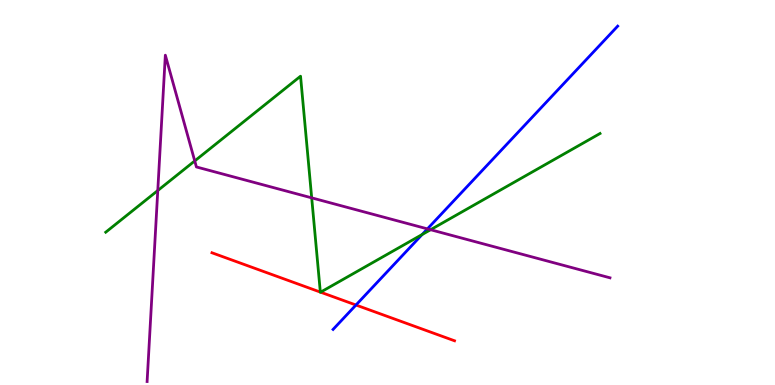[{'lines': ['blue', 'red'], 'intersections': [{'x': 4.59, 'y': 2.08}]}, {'lines': ['green', 'red'], 'intersections': [{'x': 4.13, 'y': 2.41}, {'x': 4.14, 'y': 2.41}]}, {'lines': ['purple', 'red'], 'intersections': []}, {'lines': ['blue', 'green'], 'intersections': [{'x': 5.45, 'y': 3.91}]}, {'lines': ['blue', 'purple'], 'intersections': [{'x': 5.52, 'y': 4.06}]}, {'lines': ['green', 'purple'], 'intersections': [{'x': 2.04, 'y': 5.05}, {'x': 2.51, 'y': 5.82}, {'x': 4.02, 'y': 4.86}, {'x': 5.56, 'y': 4.03}]}]